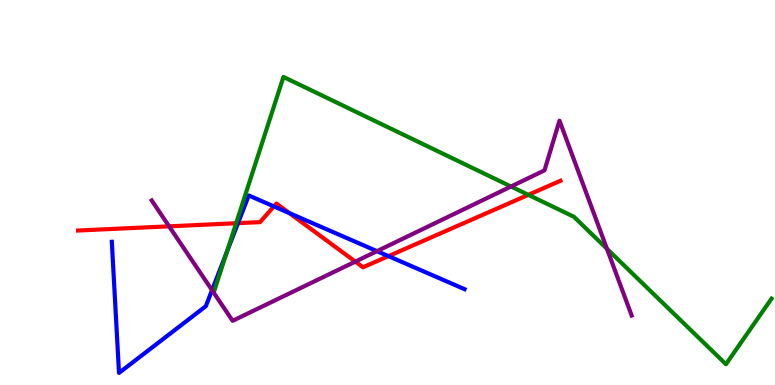[{'lines': ['blue', 'red'], 'intersections': [{'x': 3.07, 'y': 4.2}, {'x': 3.53, 'y': 4.64}, {'x': 3.74, 'y': 4.46}, {'x': 5.01, 'y': 3.35}]}, {'lines': ['green', 'red'], 'intersections': [{'x': 3.05, 'y': 4.2}, {'x': 6.82, 'y': 4.94}]}, {'lines': ['purple', 'red'], 'intersections': [{'x': 2.18, 'y': 4.12}, {'x': 4.58, 'y': 3.2}]}, {'lines': ['blue', 'green'], 'intersections': [{'x': 2.93, 'y': 3.46}]}, {'lines': ['blue', 'purple'], 'intersections': [{'x': 2.74, 'y': 2.46}, {'x': 4.86, 'y': 3.48}]}, {'lines': ['green', 'purple'], 'intersections': [{'x': 6.59, 'y': 5.16}, {'x': 7.83, 'y': 3.54}]}]